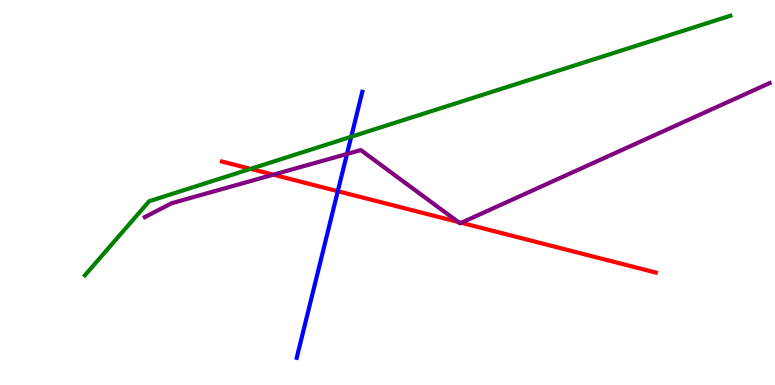[{'lines': ['blue', 'red'], 'intersections': [{'x': 4.36, 'y': 5.03}]}, {'lines': ['green', 'red'], 'intersections': [{'x': 3.23, 'y': 5.61}]}, {'lines': ['purple', 'red'], 'intersections': [{'x': 3.53, 'y': 5.46}, {'x': 5.91, 'y': 4.23}, {'x': 5.95, 'y': 4.21}]}, {'lines': ['blue', 'green'], 'intersections': [{'x': 4.53, 'y': 6.45}]}, {'lines': ['blue', 'purple'], 'intersections': [{'x': 4.48, 'y': 6.0}]}, {'lines': ['green', 'purple'], 'intersections': []}]